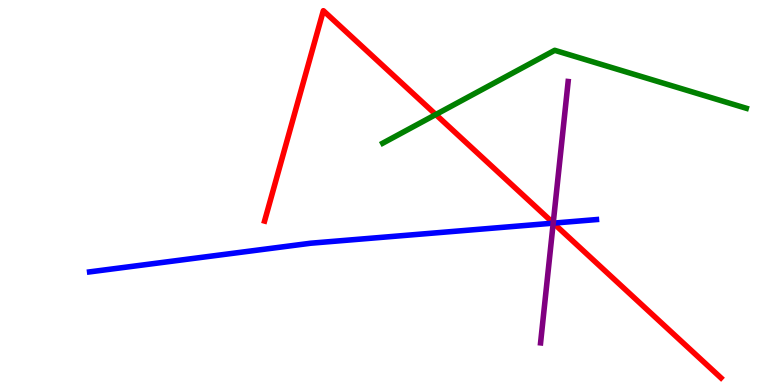[{'lines': ['blue', 'red'], 'intersections': [{'x': 7.14, 'y': 4.2}]}, {'lines': ['green', 'red'], 'intersections': [{'x': 5.62, 'y': 7.03}]}, {'lines': ['purple', 'red'], 'intersections': [{'x': 7.14, 'y': 4.21}]}, {'lines': ['blue', 'green'], 'intersections': []}, {'lines': ['blue', 'purple'], 'intersections': [{'x': 7.14, 'y': 4.2}]}, {'lines': ['green', 'purple'], 'intersections': []}]